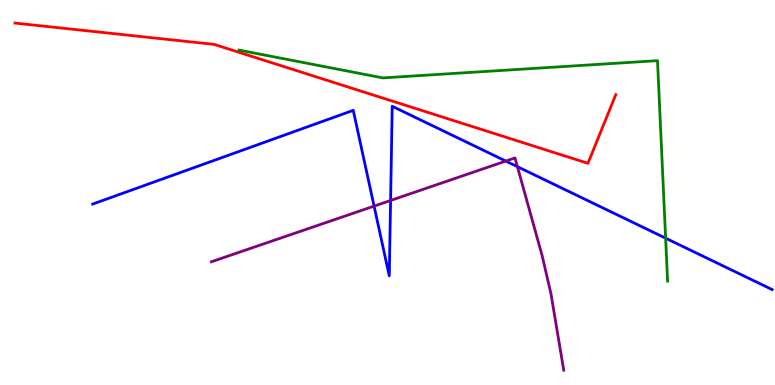[{'lines': ['blue', 'red'], 'intersections': []}, {'lines': ['green', 'red'], 'intersections': []}, {'lines': ['purple', 'red'], 'intersections': []}, {'lines': ['blue', 'green'], 'intersections': [{'x': 8.59, 'y': 3.81}]}, {'lines': ['blue', 'purple'], 'intersections': [{'x': 4.83, 'y': 4.65}, {'x': 5.04, 'y': 4.79}, {'x': 6.53, 'y': 5.82}, {'x': 6.68, 'y': 5.67}]}, {'lines': ['green', 'purple'], 'intersections': []}]